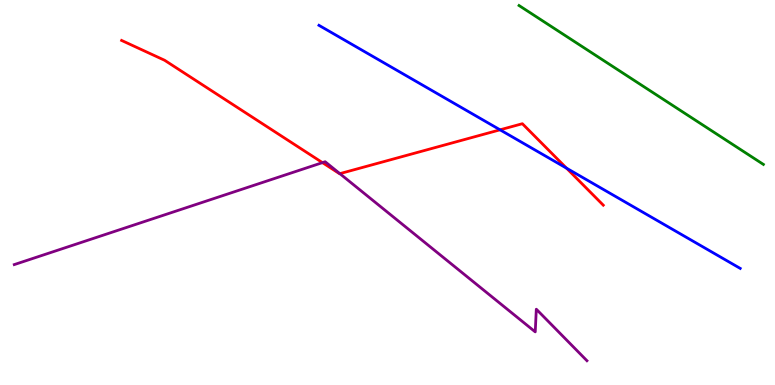[{'lines': ['blue', 'red'], 'intersections': [{'x': 6.45, 'y': 6.63}, {'x': 7.31, 'y': 5.63}]}, {'lines': ['green', 'red'], 'intersections': []}, {'lines': ['purple', 'red'], 'intersections': [{'x': 4.16, 'y': 5.78}, {'x': 4.39, 'y': 5.49}]}, {'lines': ['blue', 'green'], 'intersections': []}, {'lines': ['blue', 'purple'], 'intersections': []}, {'lines': ['green', 'purple'], 'intersections': []}]